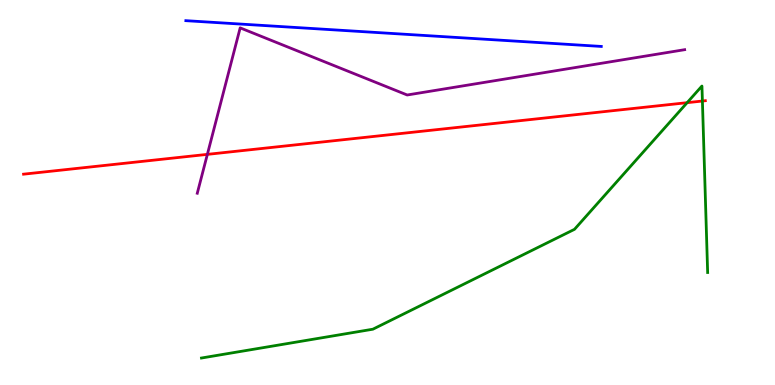[{'lines': ['blue', 'red'], 'intersections': []}, {'lines': ['green', 'red'], 'intersections': [{'x': 8.87, 'y': 7.33}, {'x': 9.06, 'y': 7.38}]}, {'lines': ['purple', 'red'], 'intersections': [{'x': 2.68, 'y': 5.99}]}, {'lines': ['blue', 'green'], 'intersections': []}, {'lines': ['blue', 'purple'], 'intersections': []}, {'lines': ['green', 'purple'], 'intersections': []}]